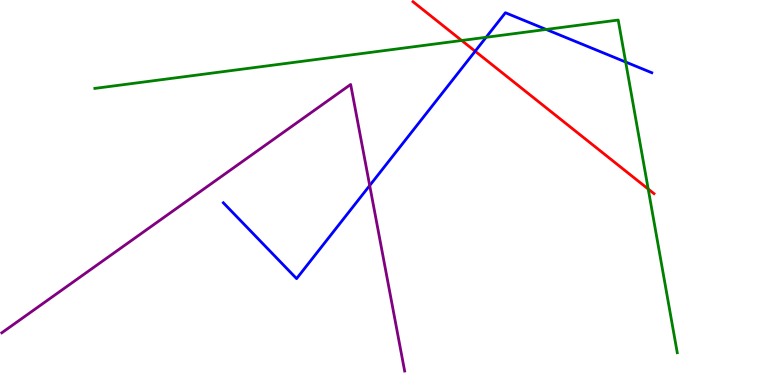[{'lines': ['blue', 'red'], 'intersections': [{'x': 6.13, 'y': 8.67}]}, {'lines': ['green', 'red'], 'intersections': [{'x': 5.96, 'y': 8.95}, {'x': 8.36, 'y': 5.09}]}, {'lines': ['purple', 'red'], 'intersections': []}, {'lines': ['blue', 'green'], 'intersections': [{'x': 6.27, 'y': 9.03}, {'x': 7.05, 'y': 9.23}, {'x': 8.07, 'y': 8.39}]}, {'lines': ['blue', 'purple'], 'intersections': [{'x': 4.77, 'y': 5.18}]}, {'lines': ['green', 'purple'], 'intersections': []}]